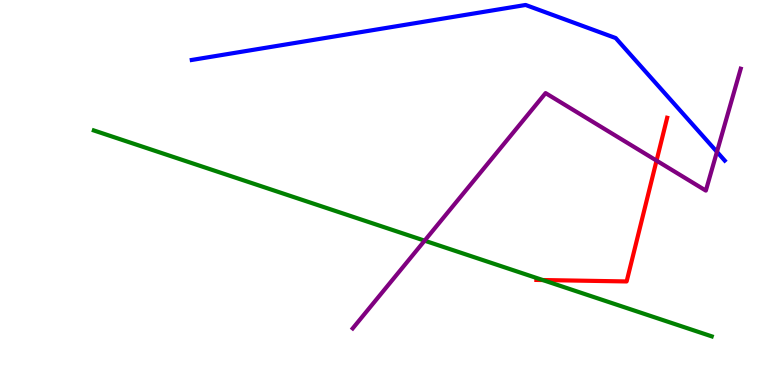[{'lines': ['blue', 'red'], 'intersections': []}, {'lines': ['green', 'red'], 'intersections': [{'x': 7.0, 'y': 2.73}]}, {'lines': ['purple', 'red'], 'intersections': [{'x': 8.47, 'y': 5.83}]}, {'lines': ['blue', 'green'], 'intersections': []}, {'lines': ['blue', 'purple'], 'intersections': [{'x': 9.25, 'y': 6.06}]}, {'lines': ['green', 'purple'], 'intersections': [{'x': 5.48, 'y': 3.75}]}]